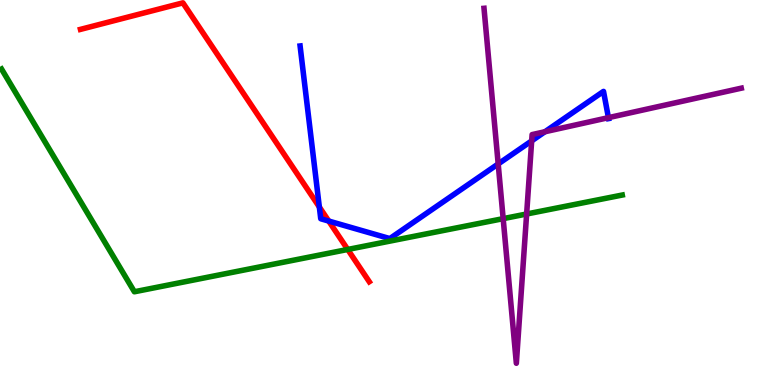[{'lines': ['blue', 'red'], 'intersections': [{'x': 4.12, 'y': 4.62}, {'x': 4.24, 'y': 4.26}]}, {'lines': ['green', 'red'], 'intersections': [{'x': 4.49, 'y': 3.52}]}, {'lines': ['purple', 'red'], 'intersections': []}, {'lines': ['blue', 'green'], 'intersections': []}, {'lines': ['blue', 'purple'], 'intersections': [{'x': 6.43, 'y': 5.74}, {'x': 6.86, 'y': 6.34}, {'x': 7.03, 'y': 6.58}, {'x': 7.85, 'y': 6.94}]}, {'lines': ['green', 'purple'], 'intersections': [{'x': 6.49, 'y': 4.32}, {'x': 6.8, 'y': 4.44}]}]